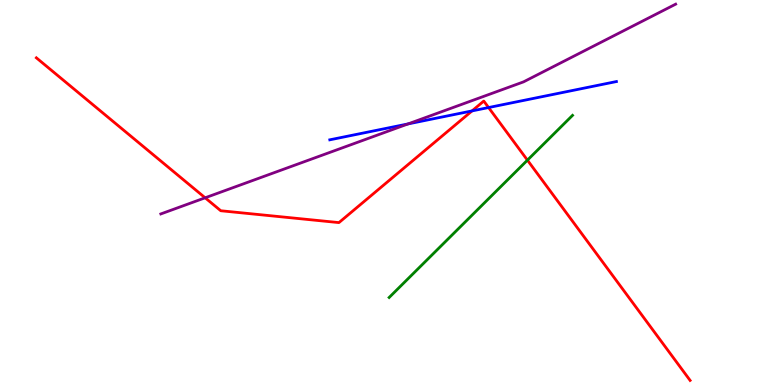[{'lines': ['blue', 'red'], 'intersections': [{'x': 6.09, 'y': 7.12}, {'x': 6.3, 'y': 7.21}]}, {'lines': ['green', 'red'], 'intersections': [{'x': 6.81, 'y': 5.84}]}, {'lines': ['purple', 'red'], 'intersections': [{'x': 2.65, 'y': 4.86}]}, {'lines': ['blue', 'green'], 'intersections': []}, {'lines': ['blue', 'purple'], 'intersections': [{'x': 5.27, 'y': 6.78}]}, {'lines': ['green', 'purple'], 'intersections': []}]